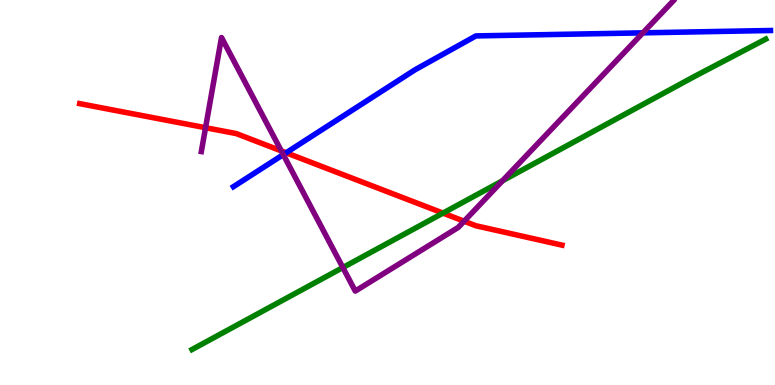[{'lines': ['blue', 'red'], 'intersections': [{'x': 3.69, 'y': 6.03}]}, {'lines': ['green', 'red'], 'intersections': [{'x': 5.72, 'y': 4.46}]}, {'lines': ['purple', 'red'], 'intersections': [{'x': 2.65, 'y': 6.68}, {'x': 3.63, 'y': 6.08}, {'x': 5.99, 'y': 4.25}]}, {'lines': ['blue', 'green'], 'intersections': []}, {'lines': ['blue', 'purple'], 'intersections': [{'x': 3.66, 'y': 5.98}, {'x': 8.3, 'y': 9.15}]}, {'lines': ['green', 'purple'], 'intersections': [{'x': 4.42, 'y': 3.05}, {'x': 6.48, 'y': 5.3}]}]